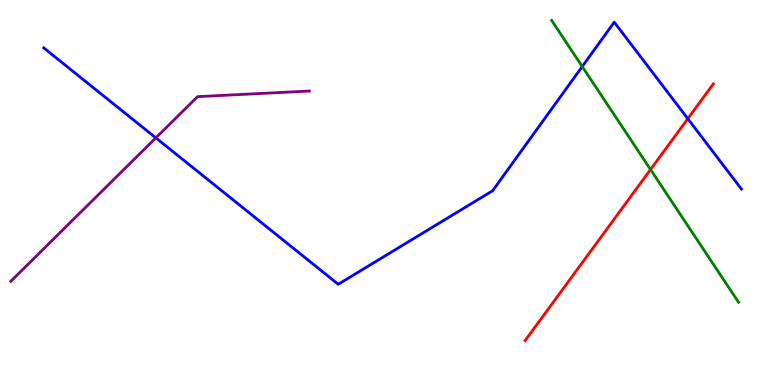[{'lines': ['blue', 'red'], 'intersections': [{'x': 8.87, 'y': 6.92}]}, {'lines': ['green', 'red'], 'intersections': [{'x': 8.39, 'y': 5.6}]}, {'lines': ['purple', 'red'], 'intersections': []}, {'lines': ['blue', 'green'], 'intersections': [{'x': 7.51, 'y': 8.27}]}, {'lines': ['blue', 'purple'], 'intersections': [{'x': 2.01, 'y': 6.42}]}, {'lines': ['green', 'purple'], 'intersections': []}]